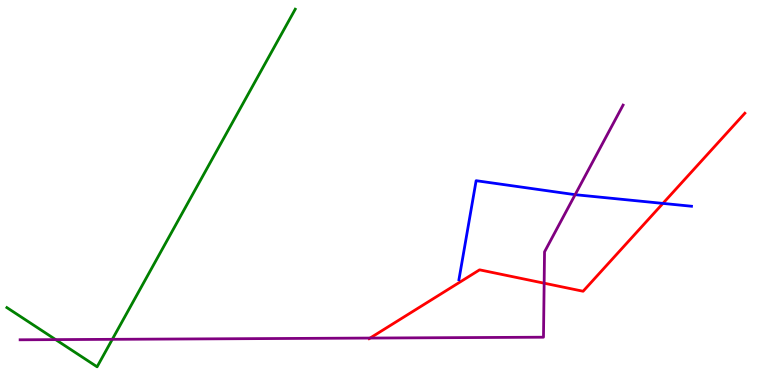[{'lines': ['blue', 'red'], 'intersections': [{'x': 8.55, 'y': 4.72}]}, {'lines': ['green', 'red'], 'intersections': []}, {'lines': ['purple', 'red'], 'intersections': [{'x': 4.78, 'y': 1.22}, {'x': 7.02, 'y': 2.64}]}, {'lines': ['blue', 'green'], 'intersections': []}, {'lines': ['blue', 'purple'], 'intersections': [{'x': 7.42, 'y': 4.94}]}, {'lines': ['green', 'purple'], 'intersections': [{'x': 0.718, 'y': 1.18}, {'x': 1.45, 'y': 1.19}]}]